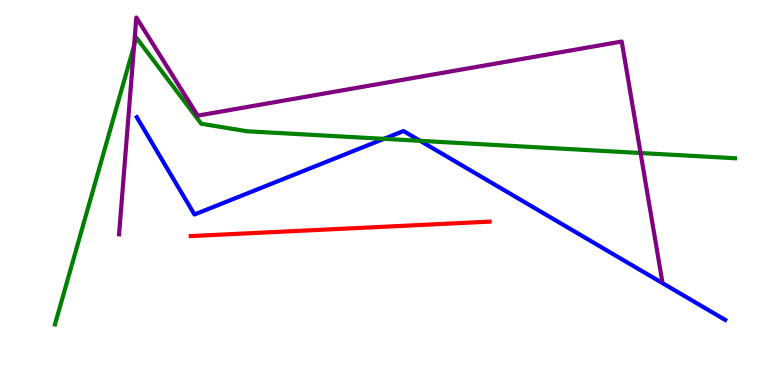[{'lines': ['blue', 'red'], 'intersections': []}, {'lines': ['green', 'red'], 'intersections': []}, {'lines': ['purple', 'red'], 'intersections': []}, {'lines': ['blue', 'green'], 'intersections': [{'x': 4.95, 'y': 6.39}, {'x': 5.42, 'y': 6.34}]}, {'lines': ['blue', 'purple'], 'intersections': []}, {'lines': ['green', 'purple'], 'intersections': [{'x': 1.73, 'y': 8.82}, {'x': 8.27, 'y': 6.03}]}]